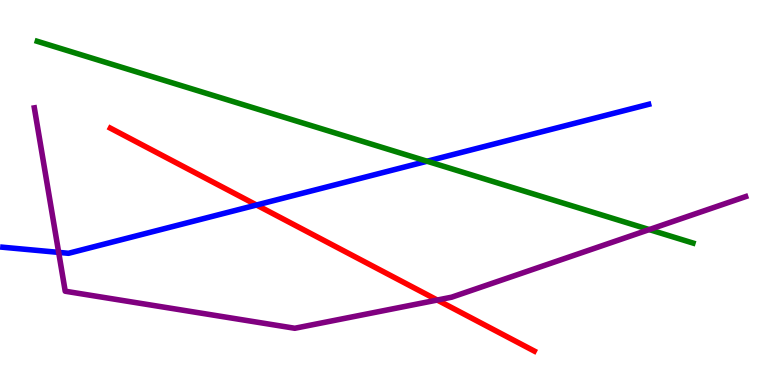[{'lines': ['blue', 'red'], 'intersections': [{'x': 3.31, 'y': 4.67}]}, {'lines': ['green', 'red'], 'intersections': []}, {'lines': ['purple', 'red'], 'intersections': [{'x': 5.64, 'y': 2.21}]}, {'lines': ['blue', 'green'], 'intersections': [{'x': 5.51, 'y': 5.81}]}, {'lines': ['blue', 'purple'], 'intersections': [{'x': 0.757, 'y': 3.44}]}, {'lines': ['green', 'purple'], 'intersections': [{'x': 8.38, 'y': 4.04}]}]